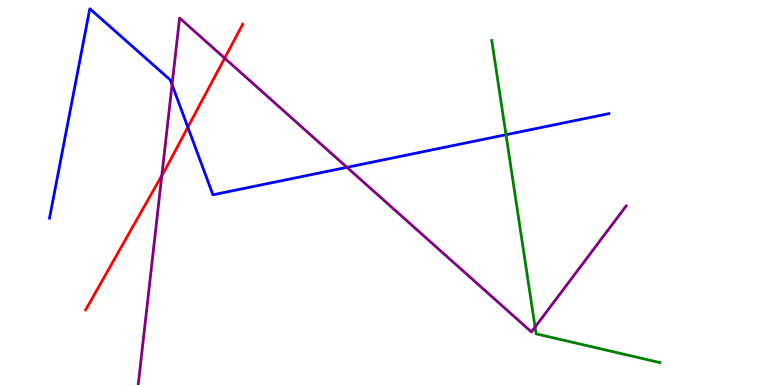[{'lines': ['blue', 'red'], 'intersections': [{'x': 2.42, 'y': 6.7}]}, {'lines': ['green', 'red'], 'intersections': []}, {'lines': ['purple', 'red'], 'intersections': [{'x': 2.09, 'y': 5.44}, {'x': 2.9, 'y': 8.49}]}, {'lines': ['blue', 'green'], 'intersections': [{'x': 6.53, 'y': 6.5}]}, {'lines': ['blue', 'purple'], 'intersections': [{'x': 2.22, 'y': 7.8}, {'x': 4.48, 'y': 5.65}]}, {'lines': ['green', 'purple'], 'intersections': [{'x': 6.9, 'y': 1.5}]}]